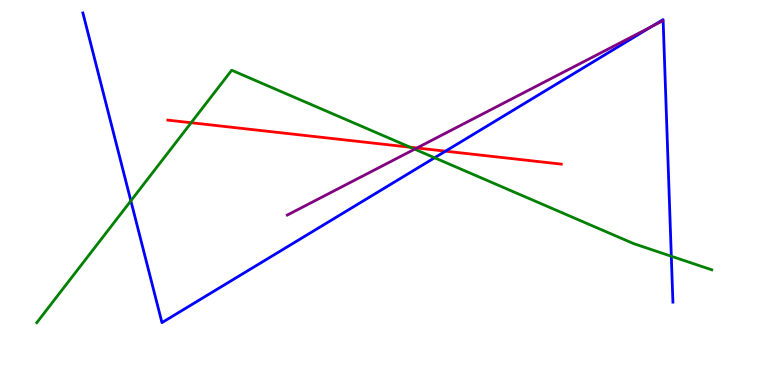[{'lines': ['blue', 'red'], 'intersections': [{'x': 5.75, 'y': 6.07}]}, {'lines': ['green', 'red'], 'intersections': [{'x': 2.47, 'y': 6.81}, {'x': 5.29, 'y': 6.18}]}, {'lines': ['purple', 'red'], 'intersections': [{'x': 5.38, 'y': 6.16}]}, {'lines': ['blue', 'green'], 'intersections': [{'x': 1.69, 'y': 4.78}, {'x': 5.61, 'y': 5.9}, {'x': 8.66, 'y': 3.34}]}, {'lines': ['blue', 'purple'], 'intersections': [{'x': 8.41, 'y': 9.31}]}, {'lines': ['green', 'purple'], 'intersections': [{'x': 5.35, 'y': 6.13}]}]